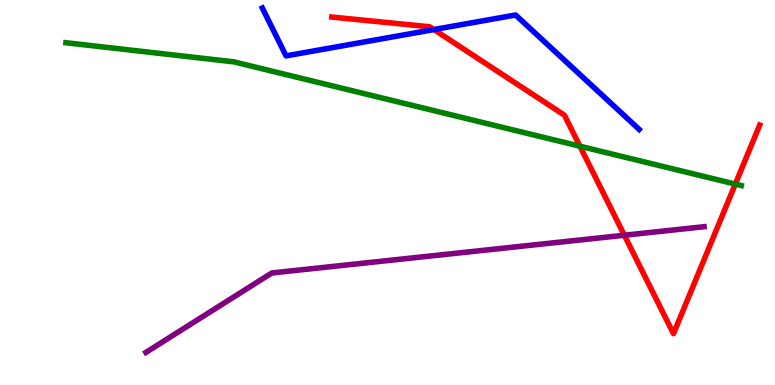[{'lines': ['blue', 'red'], 'intersections': [{'x': 5.6, 'y': 9.23}]}, {'lines': ['green', 'red'], 'intersections': [{'x': 7.48, 'y': 6.2}, {'x': 9.49, 'y': 5.22}]}, {'lines': ['purple', 'red'], 'intersections': [{'x': 8.06, 'y': 3.89}]}, {'lines': ['blue', 'green'], 'intersections': []}, {'lines': ['blue', 'purple'], 'intersections': []}, {'lines': ['green', 'purple'], 'intersections': []}]